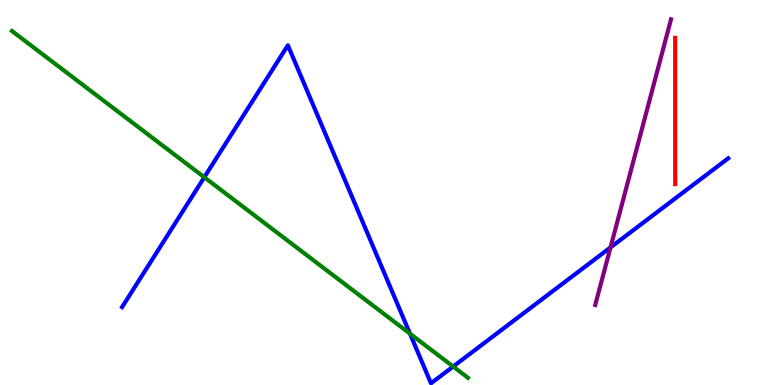[{'lines': ['blue', 'red'], 'intersections': []}, {'lines': ['green', 'red'], 'intersections': []}, {'lines': ['purple', 'red'], 'intersections': []}, {'lines': ['blue', 'green'], 'intersections': [{'x': 2.64, 'y': 5.4}, {'x': 5.29, 'y': 1.33}, {'x': 5.85, 'y': 0.48}]}, {'lines': ['blue', 'purple'], 'intersections': [{'x': 7.88, 'y': 3.57}]}, {'lines': ['green', 'purple'], 'intersections': []}]